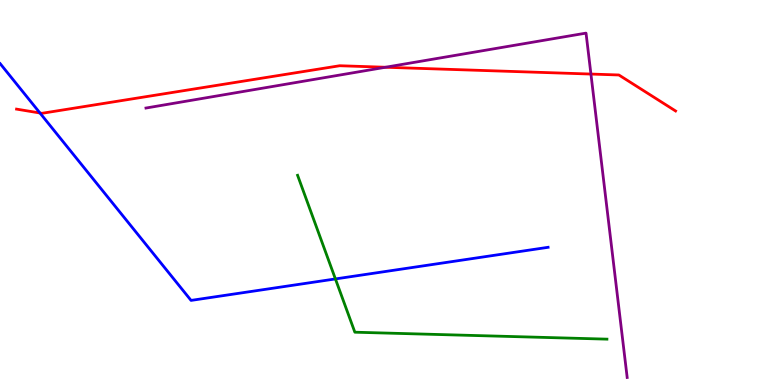[{'lines': ['blue', 'red'], 'intersections': [{'x': 0.516, 'y': 7.06}]}, {'lines': ['green', 'red'], 'intersections': []}, {'lines': ['purple', 'red'], 'intersections': [{'x': 4.97, 'y': 8.25}, {'x': 7.62, 'y': 8.08}]}, {'lines': ['blue', 'green'], 'intersections': [{'x': 4.33, 'y': 2.75}]}, {'lines': ['blue', 'purple'], 'intersections': []}, {'lines': ['green', 'purple'], 'intersections': []}]